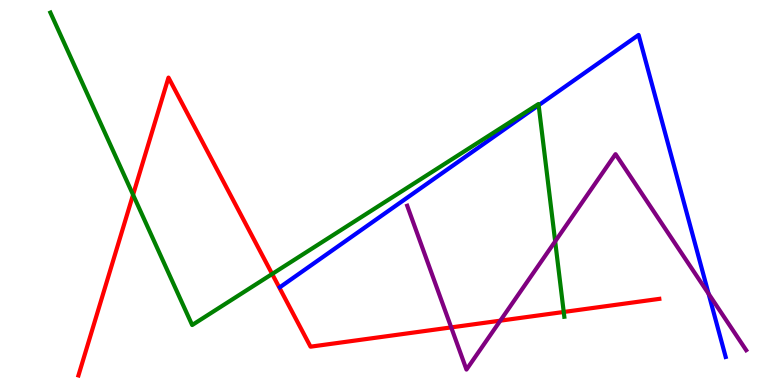[{'lines': ['blue', 'red'], 'intersections': []}, {'lines': ['green', 'red'], 'intersections': [{'x': 1.72, 'y': 4.94}, {'x': 3.51, 'y': 2.88}, {'x': 7.27, 'y': 1.9}]}, {'lines': ['purple', 'red'], 'intersections': [{'x': 5.82, 'y': 1.5}, {'x': 6.46, 'y': 1.67}]}, {'lines': ['blue', 'green'], 'intersections': [{'x': 6.95, 'y': 7.27}]}, {'lines': ['blue', 'purple'], 'intersections': [{'x': 9.14, 'y': 2.37}]}, {'lines': ['green', 'purple'], 'intersections': [{'x': 7.16, 'y': 3.73}]}]